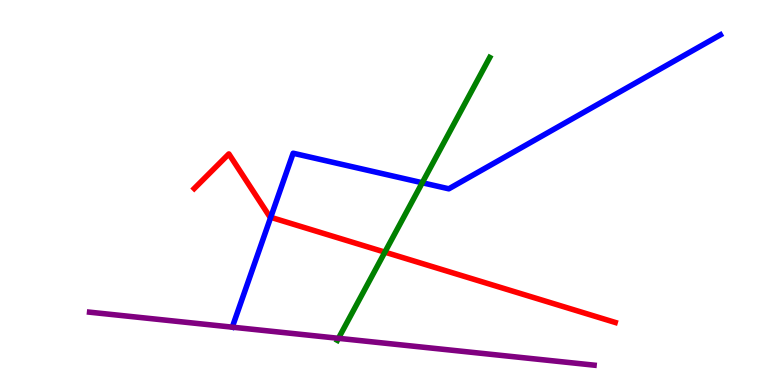[{'lines': ['blue', 'red'], 'intersections': [{'x': 3.49, 'y': 4.36}]}, {'lines': ['green', 'red'], 'intersections': [{'x': 4.97, 'y': 3.45}]}, {'lines': ['purple', 'red'], 'intersections': []}, {'lines': ['blue', 'green'], 'intersections': [{'x': 5.45, 'y': 5.25}]}, {'lines': ['blue', 'purple'], 'intersections': []}, {'lines': ['green', 'purple'], 'intersections': [{'x': 4.37, 'y': 1.21}]}]